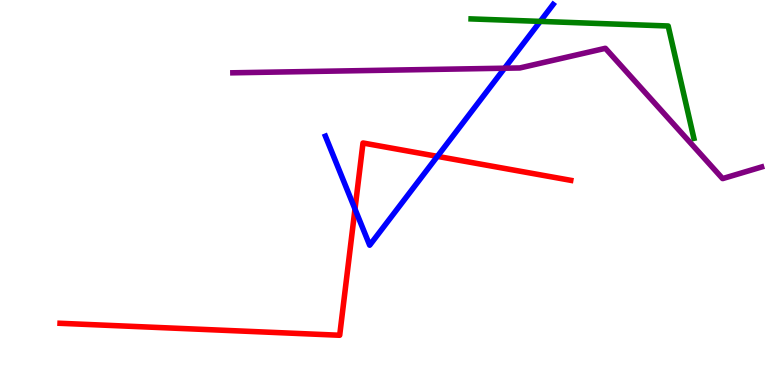[{'lines': ['blue', 'red'], 'intersections': [{'x': 4.58, 'y': 4.57}, {'x': 5.64, 'y': 5.94}]}, {'lines': ['green', 'red'], 'intersections': []}, {'lines': ['purple', 'red'], 'intersections': []}, {'lines': ['blue', 'green'], 'intersections': [{'x': 6.97, 'y': 9.44}]}, {'lines': ['blue', 'purple'], 'intersections': [{'x': 6.51, 'y': 8.23}]}, {'lines': ['green', 'purple'], 'intersections': []}]